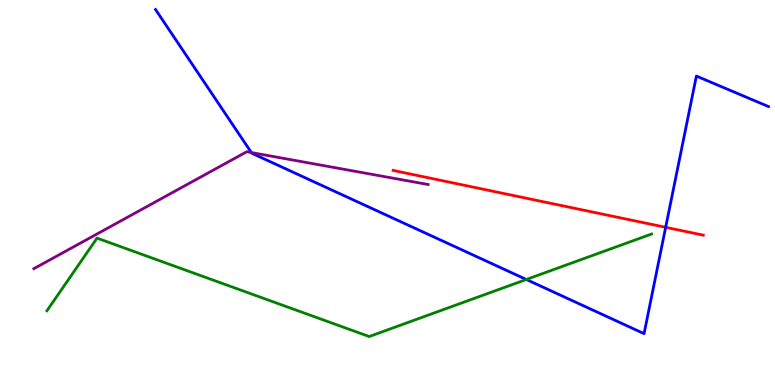[{'lines': ['blue', 'red'], 'intersections': [{'x': 8.59, 'y': 4.1}]}, {'lines': ['green', 'red'], 'intersections': []}, {'lines': ['purple', 'red'], 'intersections': []}, {'lines': ['blue', 'green'], 'intersections': [{'x': 6.79, 'y': 2.74}]}, {'lines': ['blue', 'purple'], 'intersections': [{'x': 3.24, 'y': 6.04}]}, {'lines': ['green', 'purple'], 'intersections': []}]